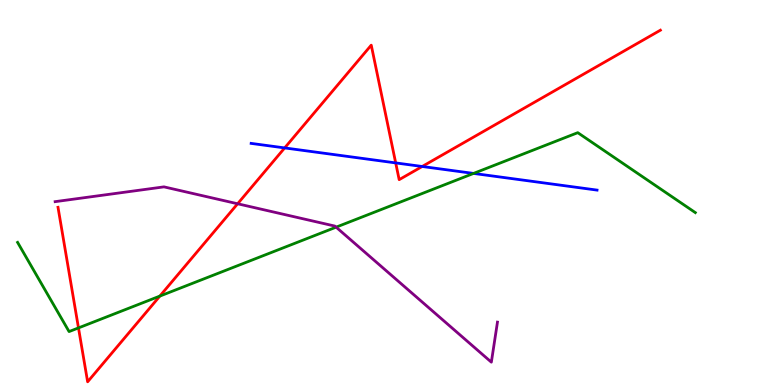[{'lines': ['blue', 'red'], 'intersections': [{'x': 3.67, 'y': 6.16}, {'x': 5.11, 'y': 5.77}, {'x': 5.45, 'y': 5.68}]}, {'lines': ['green', 'red'], 'intersections': [{'x': 1.01, 'y': 1.48}, {'x': 2.06, 'y': 2.31}]}, {'lines': ['purple', 'red'], 'intersections': [{'x': 3.07, 'y': 4.71}]}, {'lines': ['blue', 'green'], 'intersections': [{'x': 6.11, 'y': 5.5}]}, {'lines': ['blue', 'purple'], 'intersections': []}, {'lines': ['green', 'purple'], 'intersections': [{'x': 4.34, 'y': 4.1}]}]